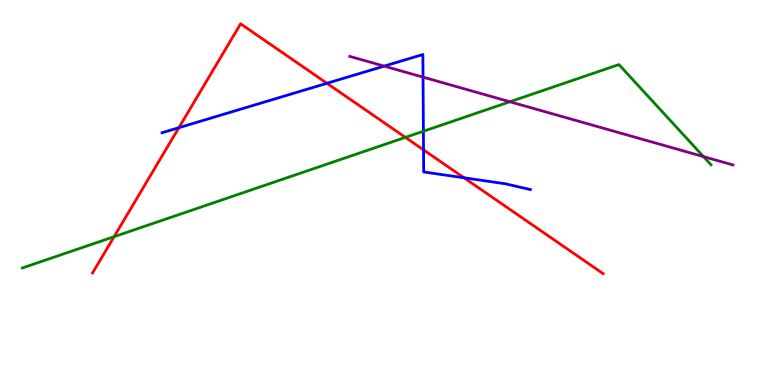[{'lines': ['blue', 'red'], 'intersections': [{'x': 2.31, 'y': 6.68}, {'x': 4.22, 'y': 7.84}, {'x': 5.46, 'y': 6.11}, {'x': 5.99, 'y': 5.38}]}, {'lines': ['green', 'red'], 'intersections': [{'x': 1.47, 'y': 3.85}, {'x': 5.23, 'y': 6.43}]}, {'lines': ['purple', 'red'], 'intersections': []}, {'lines': ['blue', 'green'], 'intersections': [{'x': 5.46, 'y': 6.59}]}, {'lines': ['blue', 'purple'], 'intersections': [{'x': 4.96, 'y': 8.28}, {'x': 5.46, 'y': 8.0}]}, {'lines': ['green', 'purple'], 'intersections': [{'x': 6.58, 'y': 7.36}, {'x': 9.08, 'y': 5.93}]}]